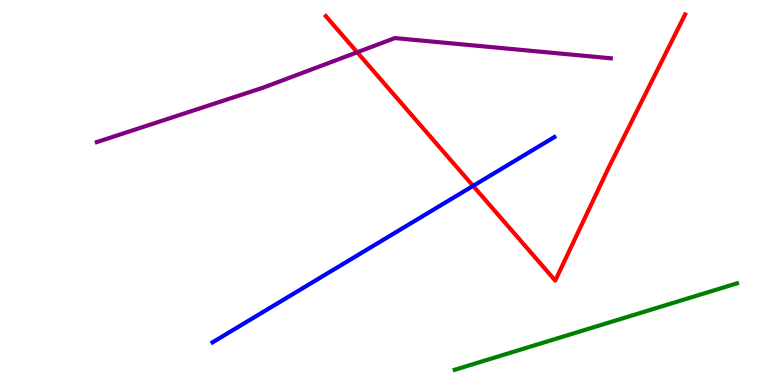[{'lines': ['blue', 'red'], 'intersections': [{'x': 6.1, 'y': 5.17}]}, {'lines': ['green', 'red'], 'intersections': []}, {'lines': ['purple', 'red'], 'intersections': [{'x': 4.61, 'y': 8.64}]}, {'lines': ['blue', 'green'], 'intersections': []}, {'lines': ['blue', 'purple'], 'intersections': []}, {'lines': ['green', 'purple'], 'intersections': []}]